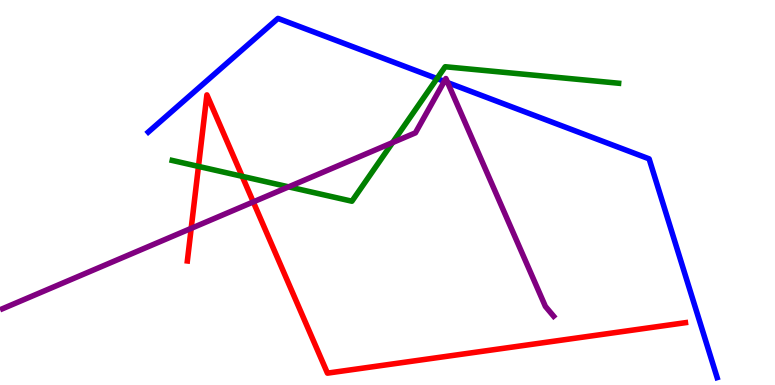[{'lines': ['blue', 'red'], 'intersections': []}, {'lines': ['green', 'red'], 'intersections': [{'x': 2.56, 'y': 5.68}, {'x': 3.12, 'y': 5.42}]}, {'lines': ['purple', 'red'], 'intersections': [{'x': 2.47, 'y': 4.07}, {'x': 3.27, 'y': 4.76}]}, {'lines': ['blue', 'green'], 'intersections': [{'x': 5.64, 'y': 7.96}]}, {'lines': ['blue', 'purple'], 'intersections': [{'x': 5.73, 'y': 7.89}, {'x': 5.78, 'y': 7.85}]}, {'lines': ['green', 'purple'], 'intersections': [{'x': 3.72, 'y': 5.15}, {'x': 5.07, 'y': 6.3}]}]